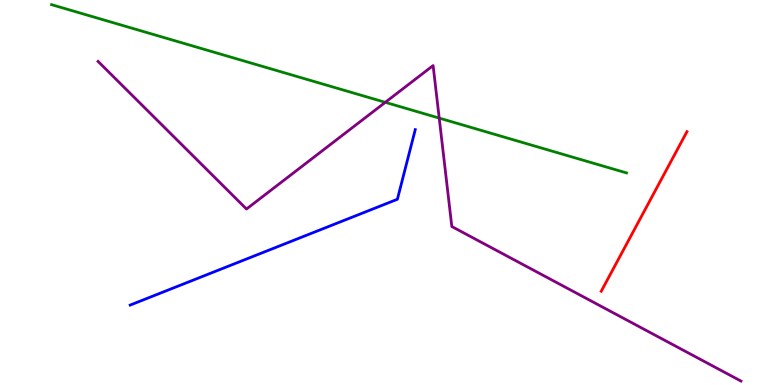[{'lines': ['blue', 'red'], 'intersections': []}, {'lines': ['green', 'red'], 'intersections': []}, {'lines': ['purple', 'red'], 'intersections': []}, {'lines': ['blue', 'green'], 'intersections': []}, {'lines': ['blue', 'purple'], 'intersections': []}, {'lines': ['green', 'purple'], 'intersections': [{'x': 4.97, 'y': 7.34}, {'x': 5.67, 'y': 6.93}]}]